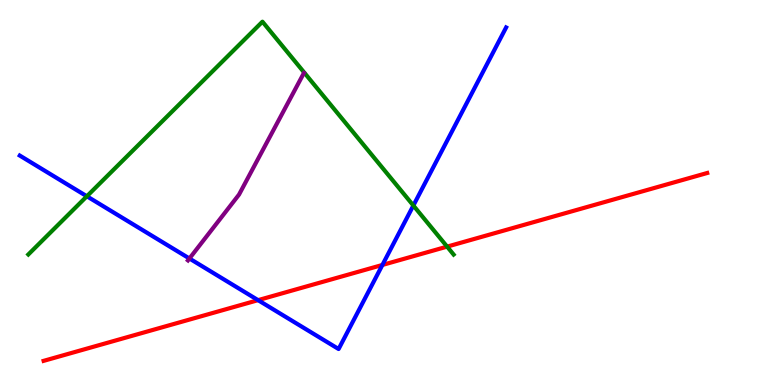[{'lines': ['blue', 'red'], 'intersections': [{'x': 3.33, 'y': 2.2}, {'x': 4.93, 'y': 3.12}]}, {'lines': ['green', 'red'], 'intersections': [{'x': 5.77, 'y': 3.59}]}, {'lines': ['purple', 'red'], 'intersections': []}, {'lines': ['blue', 'green'], 'intersections': [{'x': 1.12, 'y': 4.9}, {'x': 5.33, 'y': 4.66}]}, {'lines': ['blue', 'purple'], 'intersections': [{'x': 2.44, 'y': 3.29}]}, {'lines': ['green', 'purple'], 'intersections': []}]